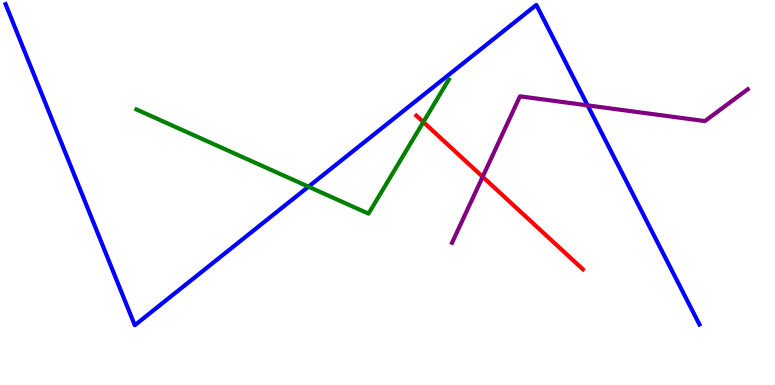[{'lines': ['blue', 'red'], 'intersections': []}, {'lines': ['green', 'red'], 'intersections': [{'x': 5.46, 'y': 6.83}]}, {'lines': ['purple', 'red'], 'intersections': [{'x': 6.23, 'y': 5.41}]}, {'lines': ['blue', 'green'], 'intersections': [{'x': 3.98, 'y': 5.15}]}, {'lines': ['blue', 'purple'], 'intersections': [{'x': 7.58, 'y': 7.26}]}, {'lines': ['green', 'purple'], 'intersections': []}]